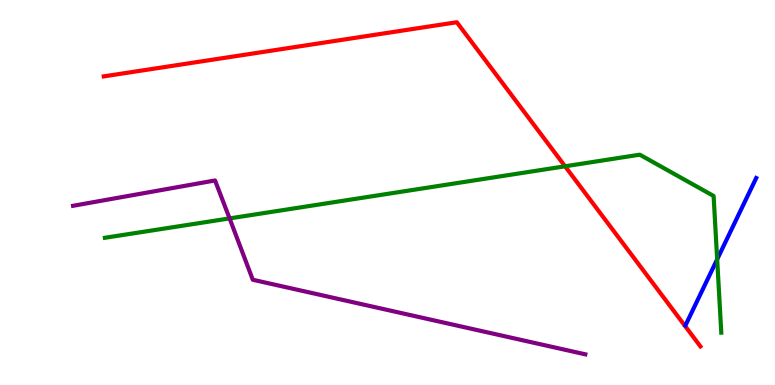[{'lines': ['blue', 'red'], 'intersections': []}, {'lines': ['green', 'red'], 'intersections': [{'x': 7.29, 'y': 5.68}]}, {'lines': ['purple', 'red'], 'intersections': []}, {'lines': ['blue', 'green'], 'intersections': [{'x': 9.25, 'y': 3.26}]}, {'lines': ['blue', 'purple'], 'intersections': []}, {'lines': ['green', 'purple'], 'intersections': [{'x': 2.96, 'y': 4.33}]}]